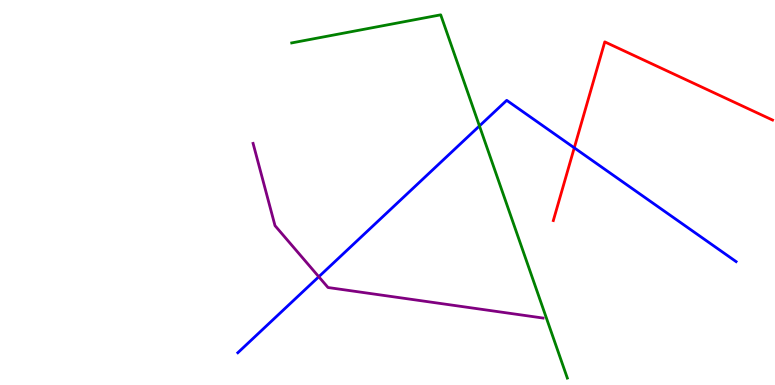[{'lines': ['blue', 'red'], 'intersections': [{'x': 7.41, 'y': 6.16}]}, {'lines': ['green', 'red'], 'intersections': []}, {'lines': ['purple', 'red'], 'intersections': []}, {'lines': ['blue', 'green'], 'intersections': [{'x': 6.19, 'y': 6.73}]}, {'lines': ['blue', 'purple'], 'intersections': [{'x': 4.11, 'y': 2.81}]}, {'lines': ['green', 'purple'], 'intersections': []}]